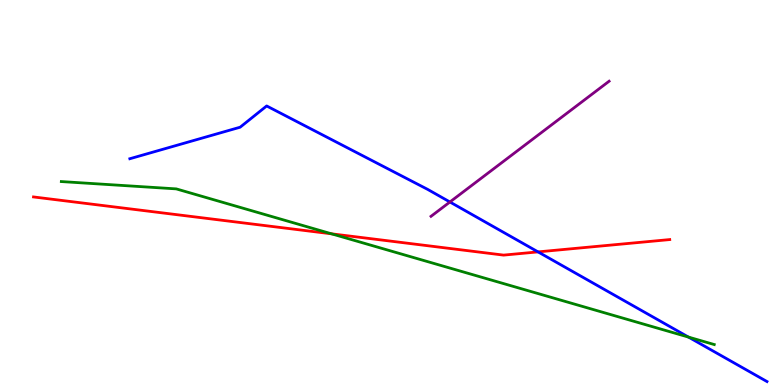[{'lines': ['blue', 'red'], 'intersections': [{'x': 6.94, 'y': 3.46}]}, {'lines': ['green', 'red'], 'intersections': [{'x': 4.28, 'y': 3.93}]}, {'lines': ['purple', 'red'], 'intersections': []}, {'lines': ['blue', 'green'], 'intersections': [{'x': 8.88, 'y': 1.24}]}, {'lines': ['blue', 'purple'], 'intersections': [{'x': 5.81, 'y': 4.75}]}, {'lines': ['green', 'purple'], 'intersections': []}]